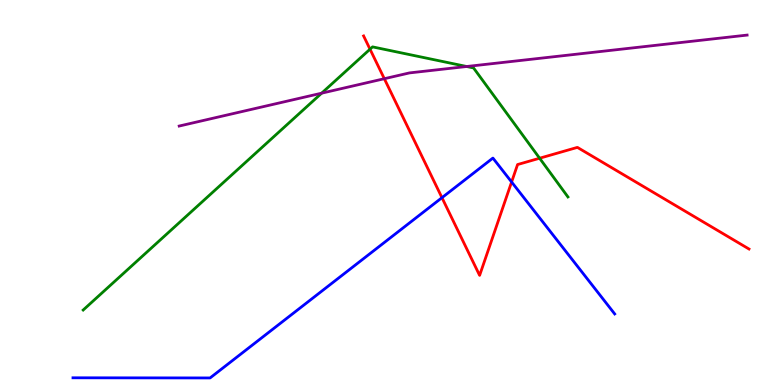[{'lines': ['blue', 'red'], 'intersections': [{'x': 5.7, 'y': 4.87}, {'x': 6.6, 'y': 5.27}]}, {'lines': ['green', 'red'], 'intersections': [{'x': 4.77, 'y': 8.72}, {'x': 6.96, 'y': 5.89}]}, {'lines': ['purple', 'red'], 'intersections': [{'x': 4.96, 'y': 7.96}]}, {'lines': ['blue', 'green'], 'intersections': []}, {'lines': ['blue', 'purple'], 'intersections': []}, {'lines': ['green', 'purple'], 'intersections': [{'x': 4.15, 'y': 7.58}, {'x': 6.02, 'y': 8.27}]}]